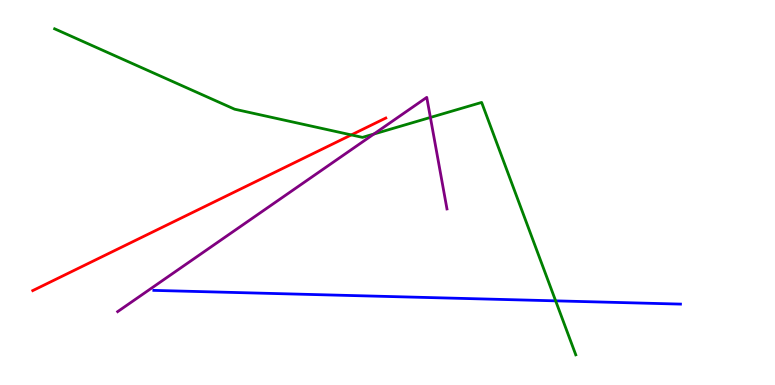[{'lines': ['blue', 'red'], 'intersections': []}, {'lines': ['green', 'red'], 'intersections': [{'x': 4.53, 'y': 6.5}]}, {'lines': ['purple', 'red'], 'intersections': []}, {'lines': ['blue', 'green'], 'intersections': [{'x': 7.17, 'y': 2.19}]}, {'lines': ['blue', 'purple'], 'intersections': []}, {'lines': ['green', 'purple'], 'intersections': [{'x': 4.82, 'y': 6.52}, {'x': 5.55, 'y': 6.95}]}]